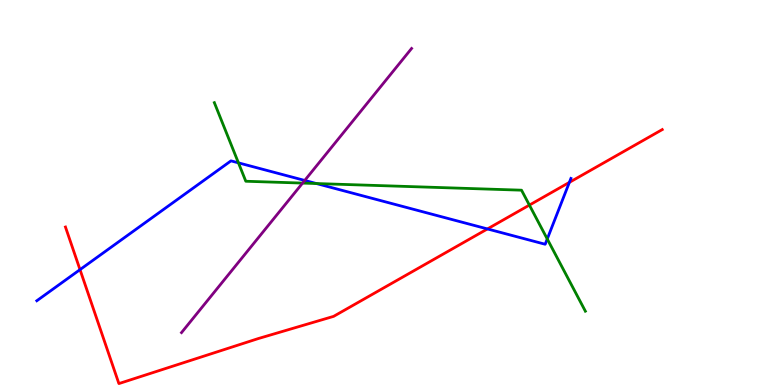[{'lines': ['blue', 'red'], 'intersections': [{'x': 1.03, 'y': 3.0}, {'x': 6.29, 'y': 4.05}, {'x': 7.35, 'y': 5.26}]}, {'lines': ['green', 'red'], 'intersections': [{'x': 6.83, 'y': 4.67}]}, {'lines': ['purple', 'red'], 'intersections': []}, {'lines': ['blue', 'green'], 'intersections': [{'x': 3.08, 'y': 5.77}, {'x': 4.08, 'y': 5.23}, {'x': 7.06, 'y': 3.79}]}, {'lines': ['blue', 'purple'], 'intersections': [{'x': 3.93, 'y': 5.31}]}, {'lines': ['green', 'purple'], 'intersections': [{'x': 3.9, 'y': 5.24}]}]